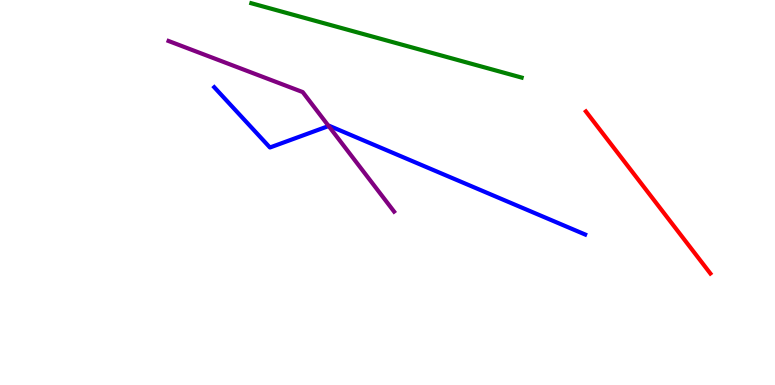[{'lines': ['blue', 'red'], 'intersections': []}, {'lines': ['green', 'red'], 'intersections': []}, {'lines': ['purple', 'red'], 'intersections': []}, {'lines': ['blue', 'green'], 'intersections': []}, {'lines': ['blue', 'purple'], 'intersections': [{'x': 4.24, 'y': 6.73}]}, {'lines': ['green', 'purple'], 'intersections': []}]